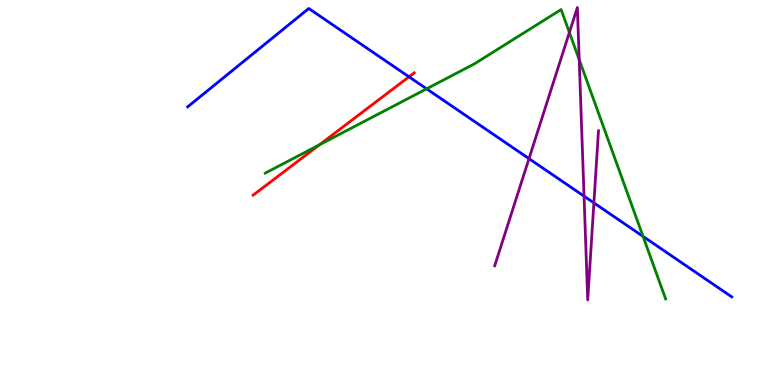[{'lines': ['blue', 'red'], 'intersections': [{'x': 5.28, 'y': 8.01}]}, {'lines': ['green', 'red'], 'intersections': [{'x': 4.12, 'y': 6.24}]}, {'lines': ['purple', 'red'], 'intersections': []}, {'lines': ['blue', 'green'], 'intersections': [{'x': 5.5, 'y': 7.69}, {'x': 8.3, 'y': 3.86}]}, {'lines': ['blue', 'purple'], 'intersections': [{'x': 6.83, 'y': 5.88}, {'x': 7.54, 'y': 4.9}, {'x': 7.66, 'y': 4.73}]}, {'lines': ['green', 'purple'], 'intersections': [{'x': 7.35, 'y': 9.16}, {'x': 7.47, 'y': 8.45}]}]